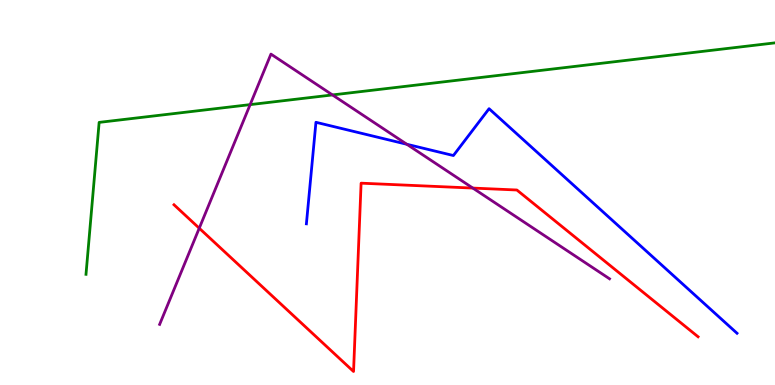[{'lines': ['blue', 'red'], 'intersections': []}, {'lines': ['green', 'red'], 'intersections': []}, {'lines': ['purple', 'red'], 'intersections': [{'x': 2.57, 'y': 4.07}, {'x': 6.1, 'y': 5.12}]}, {'lines': ['blue', 'green'], 'intersections': []}, {'lines': ['blue', 'purple'], 'intersections': [{'x': 5.25, 'y': 6.25}]}, {'lines': ['green', 'purple'], 'intersections': [{'x': 3.23, 'y': 7.28}, {'x': 4.29, 'y': 7.53}]}]